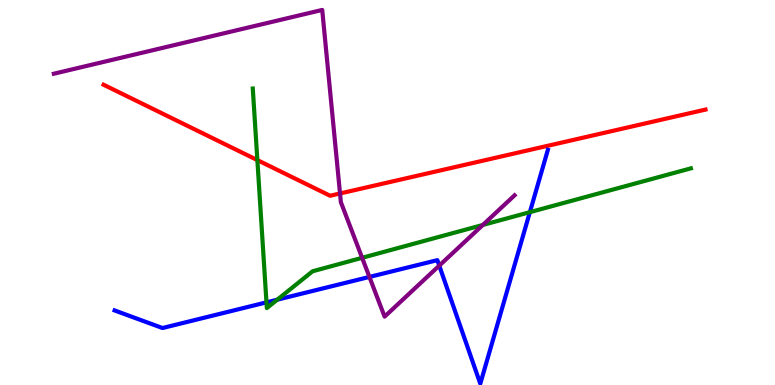[{'lines': ['blue', 'red'], 'intersections': []}, {'lines': ['green', 'red'], 'intersections': [{'x': 3.32, 'y': 5.84}]}, {'lines': ['purple', 'red'], 'intersections': [{'x': 4.39, 'y': 4.97}]}, {'lines': ['blue', 'green'], 'intersections': [{'x': 3.44, 'y': 2.15}, {'x': 3.58, 'y': 2.22}, {'x': 6.84, 'y': 4.49}]}, {'lines': ['blue', 'purple'], 'intersections': [{'x': 4.77, 'y': 2.81}, {'x': 5.67, 'y': 3.1}]}, {'lines': ['green', 'purple'], 'intersections': [{'x': 4.67, 'y': 3.3}, {'x': 6.23, 'y': 4.16}]}]